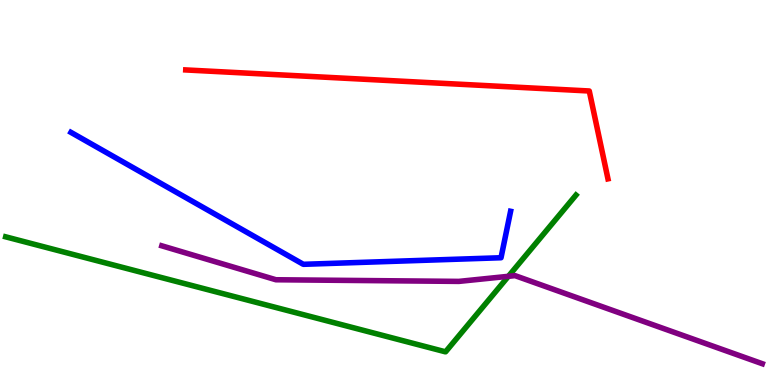[{'lines': ['blue', 'red'], 'intersections': []}, {'lines': ['green', 'red'], 'intersections': []}, {'lines': ['purple', 'red'], 'intersections': []}, {'lines': ['blue', 'green'], 'intersections': []}, {'lines': ['blue', 'purple'], 'intersections': []}, {'lines': ['green', 'purple'], 'intersections': [{'x': 6.56, 'y': 2.82}]}]